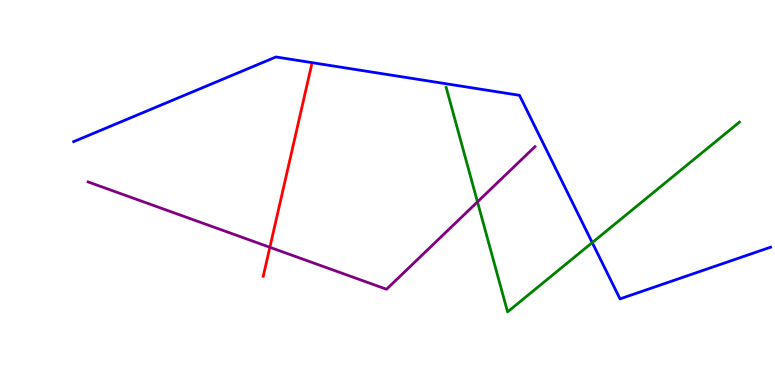[{'lines': ['blue', 'red'], 'intersections': []}, {'lines': ['green', 'red'], 'intersections': []}, {'lines': ['purple', 'red'], 'intersections': [{'x': 3.48, 'y': 3.58}]}, {'lines': ['blue', 'green'], 'intersections': [{'x': 7.64, 'y': 3.7}]}, {'lines': ['blue', 'purple'], 'intersections': []}, {'lines': ['green', 'purple'], 'intersections': [{'x': 6.16, 'y': 4.76}]}]